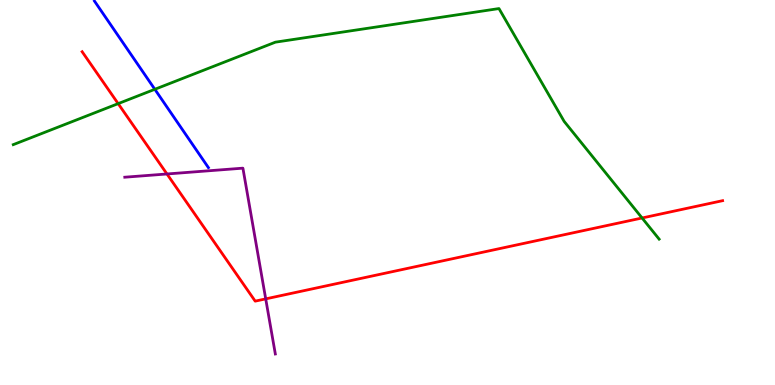[{'lines': ['blue', 'red'], 'intersections': []}, {'lines': ['green', 'red'], 'intersections': [{'x': 1.52, 'y': 7.31}, {'x': 8.28, 'y': 4.34}]}, {'lines': ['purple', 'red'], 'intersections': [{'x': 2.15, 'y': 5.48}, {'x': 3.43, 'y': 2.24}]}, {'lines': ['blue', 'green'], 'intersections': [{'x': 2.0, 'y': 7.68}]}, {'lines': ['blue', 'purple'], 'intersections': []}, {'lines': ['green', 'purple'], 'intersections': []}]